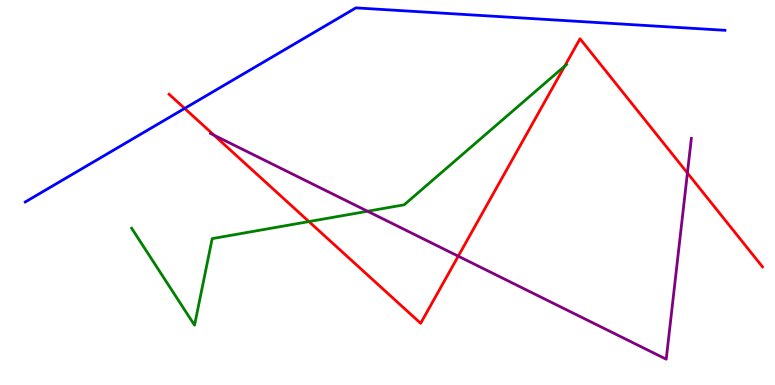[{'lines': ['blue', 'red'], 'intersections': [{'x': 2.38, 'y': 7.18}]}, {'lines': ['green', 'red'], 'intersections': [{'x': 3.99, 'y': 4.24}, {'x': 7.29, 'y': 8.28}]}, {'lines': ['purple', 'red'], 'intersections': [{'x': 2.76, 'y': 6.49}, {'x': 5.91, 'y': 3.35}, {'x': 8.87, 'y': 5.51}]}, {'lines': ['blue', 'green'], 'intersections': []}, {'lines': ['blue', 'purple'], 'intersections': []}, {'lines': ['green', 'purple'], 'intersections': [{'x': 4.74, 'y': 4.51}]}]